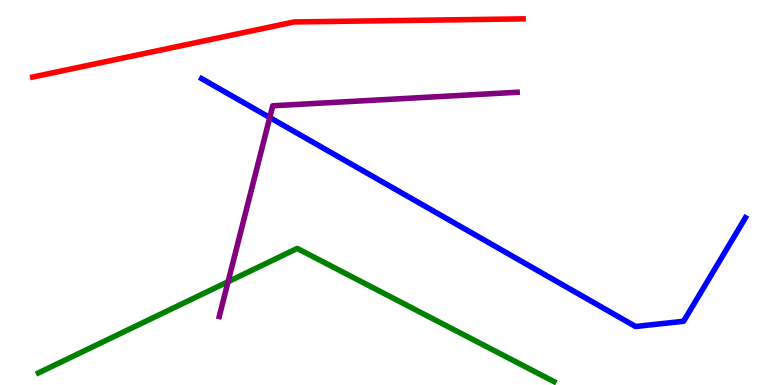[{'lines': ['blue', 'red'], 'intersections': []}, {'lines': ['green', 'red'], 'intersections': []}, {'lines': ['purple', 'red'], 'intersections': []}, {'lines': ['blue', 'green'], 'intersections': []}, {'lines': ['blue', 'purple'], 'intersections': [{'x': 3.48, 'y': 6.95}]}, {'lines': ['green', 'purple'], 'intersections': [{'x': 2.94, 'y': 2.68}]}]